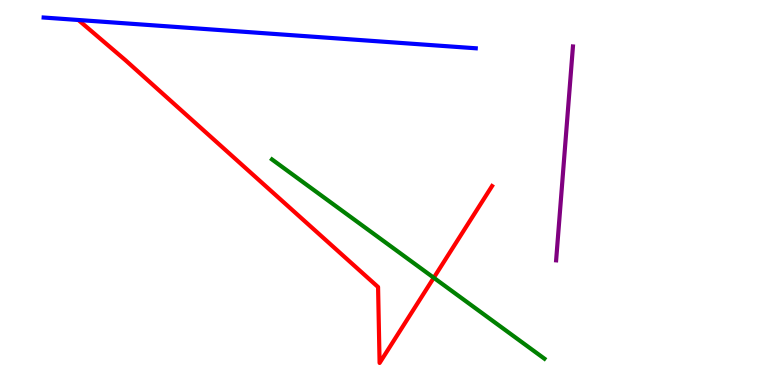[{'lines': ['blue', 'red'], 'intersections': []}, {'lines': ['green', 'red'], 'intersections': [{'x': 5.6, 'y': 2.79}]}, {'lines': ['purple', 'red'], 'intersections': []}, {'lines': ['blue', 'green'], 'intersections': []}, {'lines': ['blue', 'purple'], 'intersections': []}, {'lines': ['green', 'purple'], 'intersections': []}]